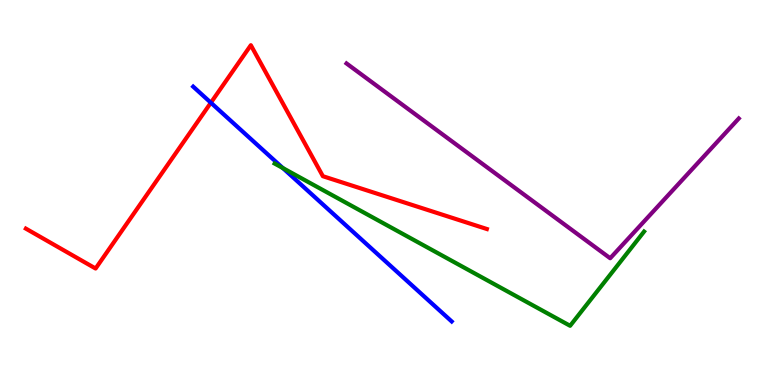[{'lines': ['blue', 'red'], 'intersections': [{'x': 2.72, 'y': 7.33}]}, {'lines': ['green', 'red'], 'intersections': []}, {'lines': ['purple', 'red'], 'intersections': []}, {'lines': ['blue', 'green'], 'intersections': [{'x': 3.65, 'y': 5.64}]}, {'lines': ['blue', 'purple'], 'intersections': []}, {'lines': ['green', 'purple'], 'intersections': []}]